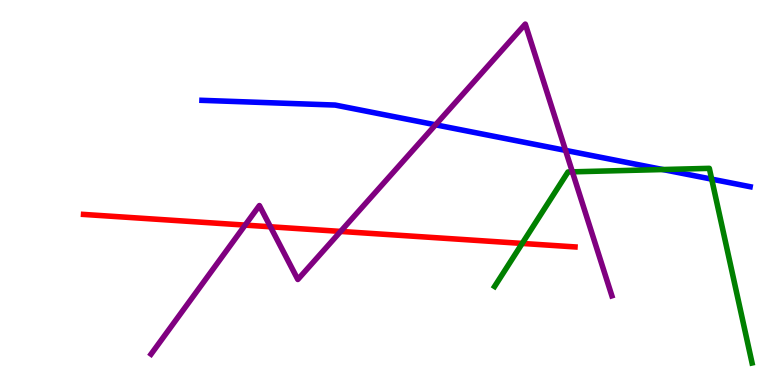[{'lines': ['blue', 'red'], 'intersections': []}, {'lines': ['green', 'red'], 'intersections': [{'x': 6.74, 'y': 3.68}]}, {'lines': ['purple', 'red'], 'intersections': [{'x': 3.16, 'y': 4.15}, {'x': 3.49, 'y': 4.11}, {'x': 4.4, 'y': 3.99}]}, {'lines': ['blue', 'green'], 'intersections': [{'x': 8.55, 'y': 5.6}, {'x': 9.18, 'y': 5.35}]}, {'lines': ['blue', 'purple'], 'intersections': [{'x': 5.62, 'y': 6.76}, {'x': 7.3, 'y': 6.09}]}, {'lines': ['green', 'purple'], 'intersections': [{'x': 7.39, 'y': 5.54}]}]